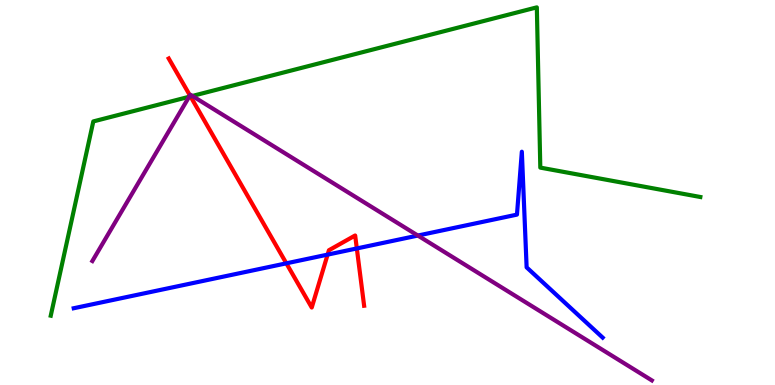[{'lines': ['blue', 'red'], 'intersections': [{'x': 3.69, 'y': 3.16}, {'x': 4.23, 'y': 3.39}, {'x': 4.6, 'y': 3.55}]}, {'lines': ['green', 'red'], 'intersections': [{'x': 2.46, 'y': 7.5}]}, {'lines': ['purple', 'red'], 'intersections': [{'x': 2.45, 'y': 7.52}]}, {'lines': ['blue', 'green'], 'intersections': []}, {'lines': ['blue', 'purple'], 'intersections': [{'x': 5.39, 'y': 3.88}]}, {'lines': ['green', 'purple'], 'intersections': [{'x': 2.44, 'y': 7.49}, {'x': 2.48, 'y': 7.51}]}]